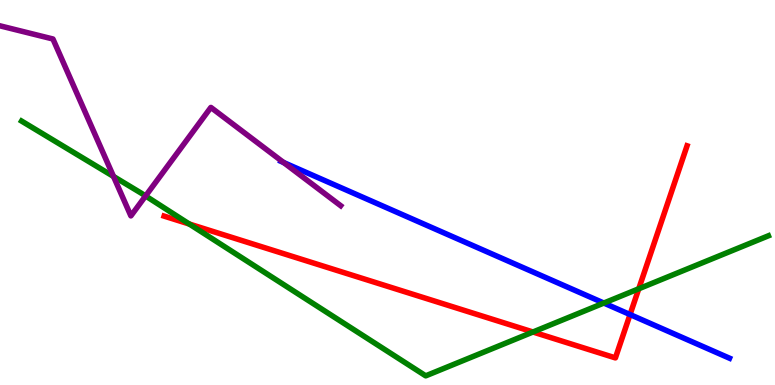[{'lines': ['blue', 'red'], 'intersections': [{'x': 8.13, 'y': 1.83}]}, {'lines': ['green', 'red'], 'intersections': [{'x': 2.44, 'y': 4.18}, {'x': 6.88, 'y': 1.38}, {'x': 8.24, 'y': 2.5}]}, {'lines': ['purple', 'red'], 'intersections': []}, {'lines': ['blue', 'green'], 'intersections': [{'x': 7.79, 'y': 2.13}]}, {'lines': ['blue', 'purple'], 'intersections': [{'x': 3.66, 'y': 5.78}]}, {'lines': ['green', 'purple'], 'intersections': [{'x': 1.46, 'y': 5.42}, {'x': 1.88, 'y': 4.91}]}]